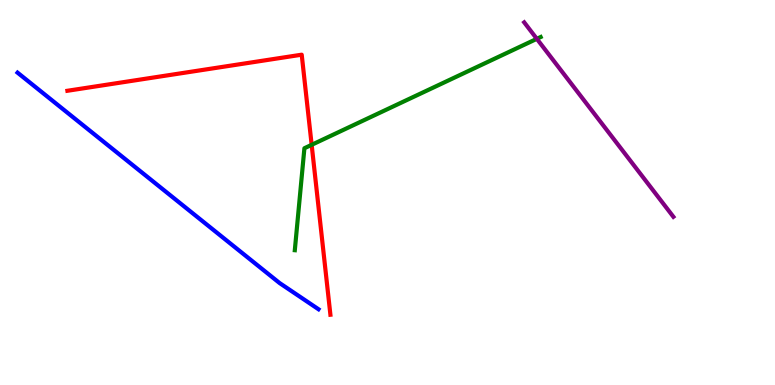[{'lines': ['blue', 'red'], 'intersections': []}, {'lines': ['green', 'red'], 'intersections': [{'x': 4.02, 'y': 6.24}]}, {'lines': ['purple', 'red'], 'intersections': []}, {'lines': ['blue', 'green'], 'intersections': []}, {'lines': ['blue', 'purple'], 'intersections': []}, {'lines': ['green', 'purple'], 'intersections': [{'x': 6.93, 'y': 8.99}]}]